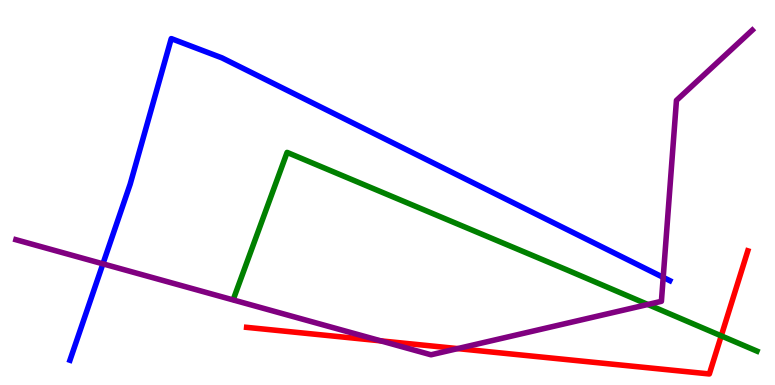[{'lines': ['blue', 'red'], 'intersections': []}, {'lines': ['green', 'red'], 'intersections': [{'x': 9.31, 'y': 1.28}]}, {'lines': ['purple', 'red'], 'intersections': [{'x': 4.91, 'y': 1.15}, {'x': 5.91, 'y': 0.945}]}, {'lines': ['blue', 'green'], 'intersections': []}, {'lines': ['blue', 'purple'], 'intersections': [{'x': 1.33, 'y': 3.15}, {'x': 8.56, 'y': 2.8}]}, {'lines': ['green', 'purple'], 'intersections': [{'x': 8.36, 'y': 2.09}]}]